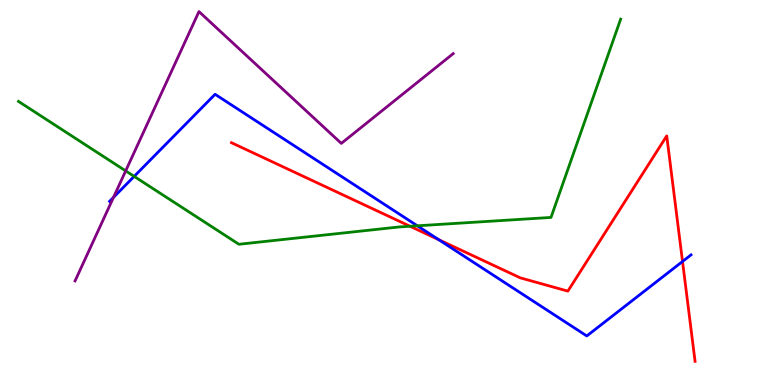[{'lines': ['blue', 'red'], 'intersections': [{'x': 5.66, 'y': 3.78}, {'x': 8.81, 'y': 3.21}]}, {'lines': ['green', 'red'], 'intersections': [{'x': 5.29, 'y': 4.12}]}, {'lines': ['purple', 'red'], 'intersections': []}, {'lines': ['blue', 'green'], 'intersections': [{'x': 1.73, 'y': 5.42}, {'x': 5.39, 'y': 4.14}]}, {'lines': ['blue', 'purple'], 'intersections': [{'x': 1.46, 'y': 4.87}]}, {'lines': ['green', 'purple'], 'intersections': [{'x': 1.62, 'y': 5.56}]}]